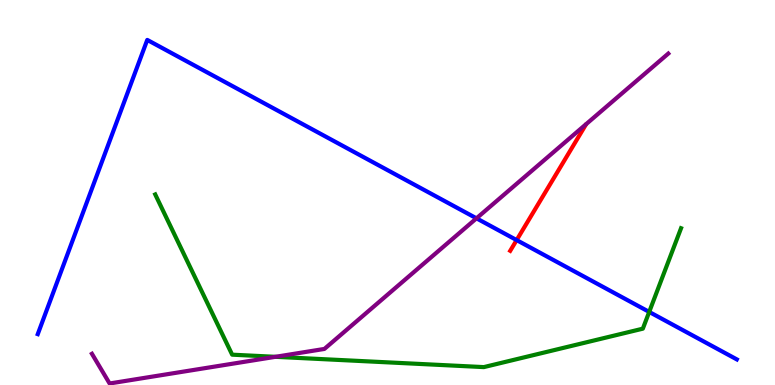[{'lines': ['blue', 'red'], 'intersections': [{'x': 6.67, 'y': 3.76}]}, {'lines': ['green', 'red'], 'intersections': []}, {'lines': ['purple', 'red'], 'intersections': []}, {'lines': ['blue', 'green'], 'intersections': [{'x': 8.38, 'y': 1.9}]}, {'lines': ['blue', 'purple'], 'intersections': [{'x': 6.15, 'y': 4.33}]}, {'lines': ['green', 'purple'], 'intersections': [{'x': 3.55, 'y': 0.732}]}]